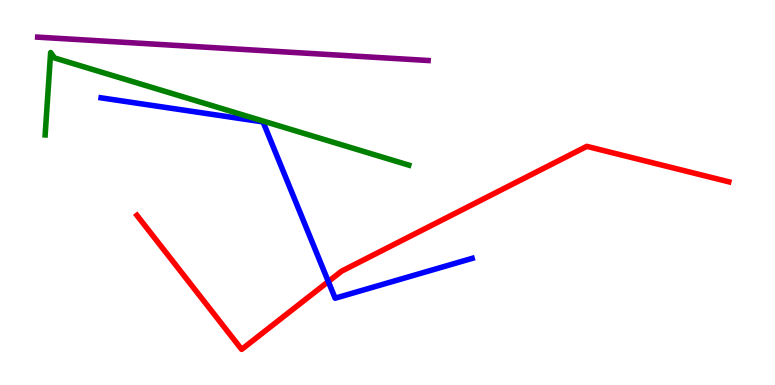[{'lines': ['blue', 'red'], 'intersections': [{'x': 4.24, 'y': 2.69}]}, {'lines': ['green', 'red'], 'intersections': []}, {'lines': ['purple', 'red'], 'intersections': []}, {'lines': ['blue', 'green'], 'intersections': []}, {'lines': ['blue', 'purple'], 'intersections': []}, {'lines': ['green', 'purple'], 'intersections': []}]